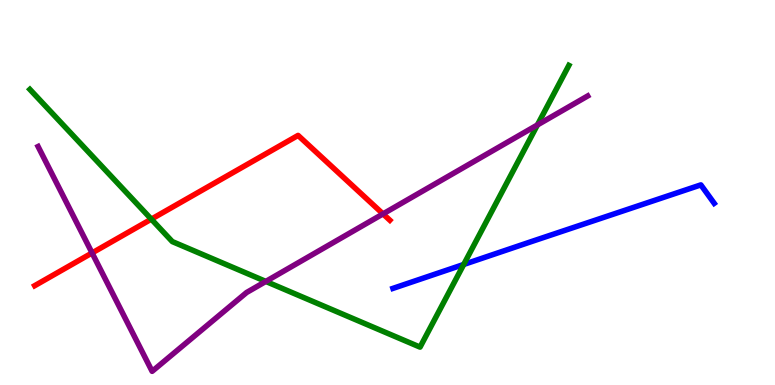[{'lines': ['blue', 'red'], 'intersections': []}, {'lines': ['green', 'red'], 'intersections': [{'x': 1.95, 'y': 4.31}]}, {'lines': ['purple', 'red'], 'intersections': [{'x': 1.19, 'y': 3.43}, {'x': 4.94, 'y': 4.44}]}, {'lines': ['blue', 'green'], 'intersections': [{'x': 5.98, 'y': 3.13}]}, {'lines': ['blue', 'purple'], 'intersections': []}, {'lines': ['green', 'purple'], 'intersections': [{'x': 3.43, 'y': 2.69}, {'x': 6.93, 'y': 6.75}]}]